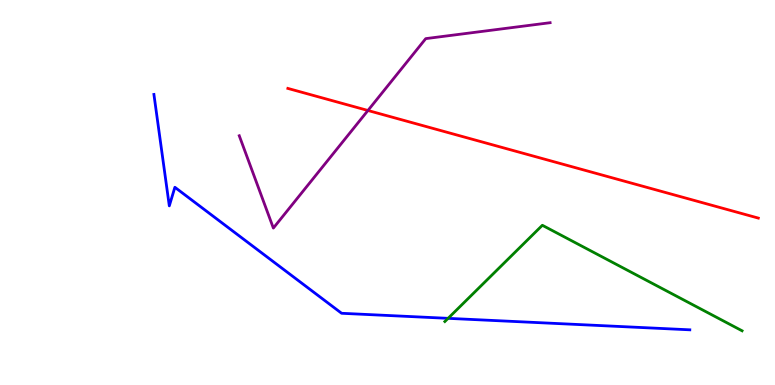[{'lines': ['blue', 'red'], 'intersections': []}, {'lines': ['green', 'red'], 'intersections': []}, {'lines': ['purple', 'red'], 'intersections': [{'x': 4.75, 'y': 7.13}]}, {'lines': ['blue', 'green'], 'intersections': [{'x': 5.78, 'y': 1.73}]}, {'lines': ['blue', 'purple'], 'intersections': []}, {'lines': ['green', 'purple'], 'intersections': []}]